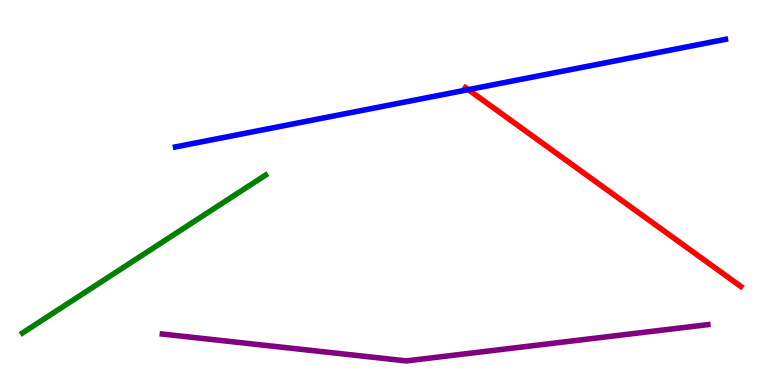[{'lines': ['blue', 'red'], 'intersections': [{'x': 6.04, 'y': 7.67}]}, {'lines': ['green', 'red'], 'intersections': []}, {'lines': ['purple', 'red'], 'intersections': []}, {'lines': ['blue', 'green'], 'intersections': []}, {'lines': ['blue', 'purple'], 'intersections': []}, {'lines': ['green', 'purple'], 'intersections': []}]